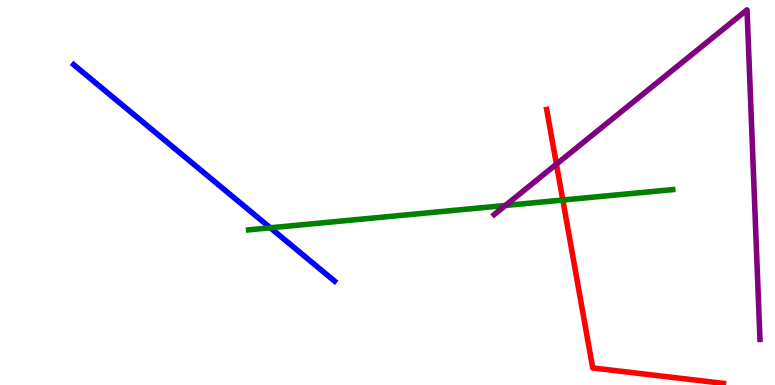[{'lines': ['blue', 'red'], 'intersections': []}, {'lines': ['green', 'red'], 'intersections': [{'x': 7.26, 'y': 4.8}]}, {'lines': ['purple', 'red'], 'intersections': [{'x': 7.18, 'y': 5.74}]}, {'lines': ['blue', 'green'], 'intersections': [{'x': 3.49, 'y': 4.08}]}, {'lines': ['blue', 'purple'], 'intersections': []}, {'lines': ['green', 'purple'], 'intersections': [{'x': 6.52, 'y': 4.66}]}]